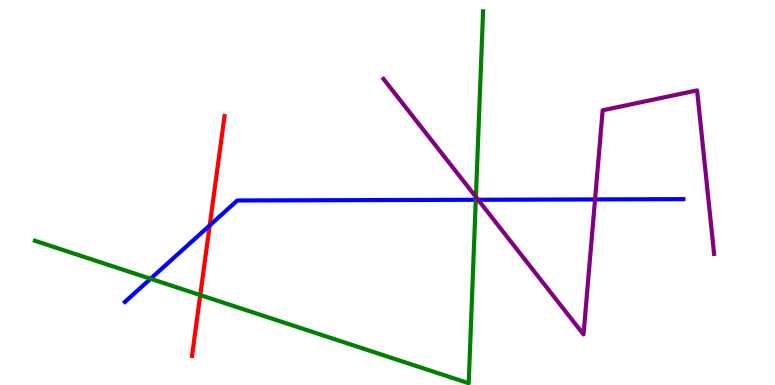[{'lines': ['blue', 'red'], 'intersections': [{'x': 2.71, 'y': 4.14}]}, {'lines': ['green', 'red'], 'intersections': [{'x': 2.58, 'y': 2.34}]}, {'lines': ['purple', 'red'], 'intersections': []}, {'lines': ['blue', 'green'], 'intersections': [{'x': 1.94, 'y': 2.76}, {'x': 6.14, 'y': 4.81}]}, {'lines': ['blue', 'purple'], 'intersections': [{'x': 6.17, 'y': 4.81}, {'x': 7.68, 'y': 4.82}]}, {'lines': ['green', 'purple'], 'intersections': [{'x': 6.14, 'y': 4.88}]}]